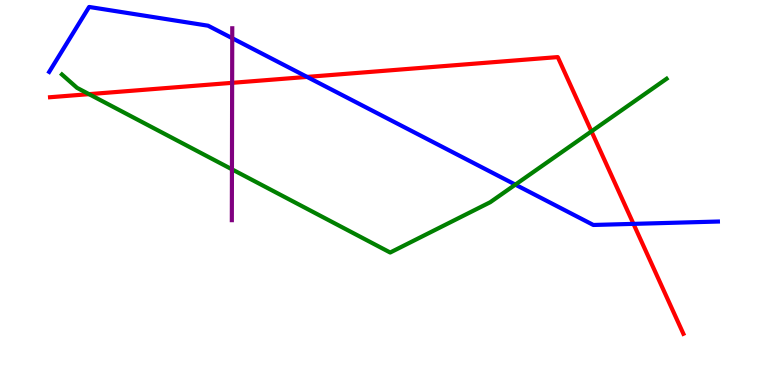[{'lines': ['blue', 'red'], 'intersections': [{'x': 3.96, 'y': 8.0}, {'x': 8.17, 'y': 4.19}]}, {'lines': ['green', 'red'], 'intersections': [{'x': 1.15, 'y': 7.55}, {'x': 7.63, 'y': 6.59}]}, {'lines': ['purple', 'red'], 'intersections': [{'x': 3.0, 'y': 7.85}]}, {'lines': ['blue', 'green'], 'intersections': [{'x': 6.65, 'y': 5.2}]}, {'lines': ['blue', 'purple'], 'intersections': [{'x': 3.0, 'y': 9.01}]}, {'lines': ['green', 'purple'], 'intersections': [{'x': 2.99, 'y': 5.6}]}]